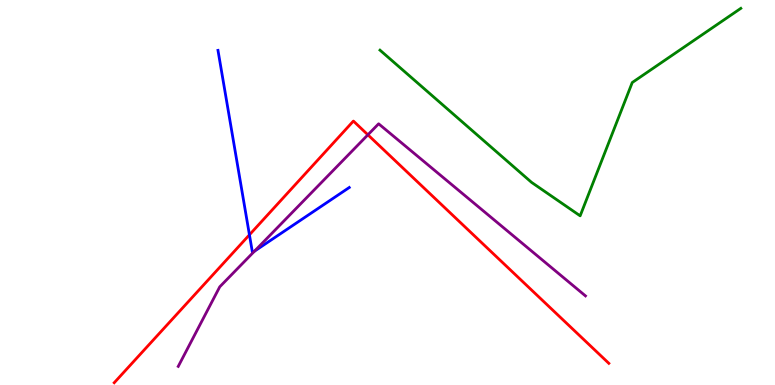[{'lines': ['blue', 'red'], 'intersections': [{'x': 3.22, 'y': 3.9}]}, {'lines': ['green', 'red'], 'intersections': []}, {'lines': ['purple', 'red'], 'intersections': [{'x': 4.75, 'y': 6.5}]}, {'lines': ['blue', 'green'], 'intersections': []}, {'lines': ['blue', 'purple'], 'intersections': [{'x': 3.28, 'y': 3.48}]}, {'lines': ['green', 'purple'], 'intersections': []}]